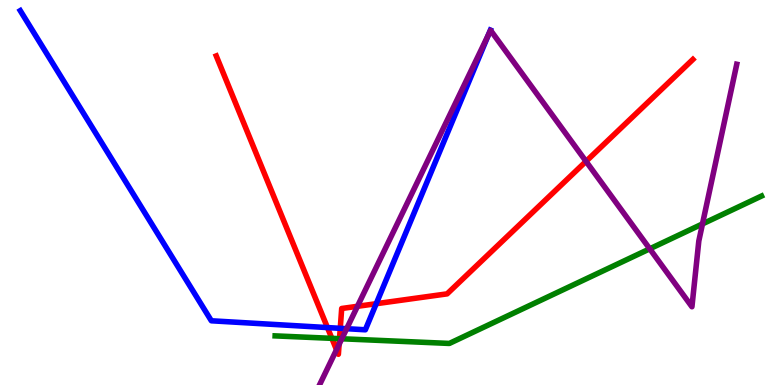[{'lines': ['blue', 'red'], 'intersections': [{'x': 4.23, 'y': 1.49}, {'x': 4.39, 'y': 1.47}, {'x': 4.85, 'y': 2.11}]}, {'lines': ['green', 'red'], 'intersections': [{'x': 4.28, 'y': 1.21}, {'x': 4.38, 'y': 1.2}]}, {'lines': ['purple', 'red'], 'intersections': [{'x': 4.34, 'y': 0.916}, {'x': 4.38, 'y': 1.06}, {'x': 4.61, 'y': 2.04}, {'x': 7.56, 'y': 5.81}]}, {'lines': ['blue', 'green'], 'intersections': []}, {'lines': ['blue', 'purple'], 'intersections': [{'x': 4.47, 'y': 1.46}, {'x': 6.3, 'y': 9.09}]}, {'lines': ['green', 'purple'], 'intersections': [{'x': 4.41, 'y': 1.2}, {'x': 8.38, 'y': 3.54}, {'x': 9.06, 'y': 4.18}]}]